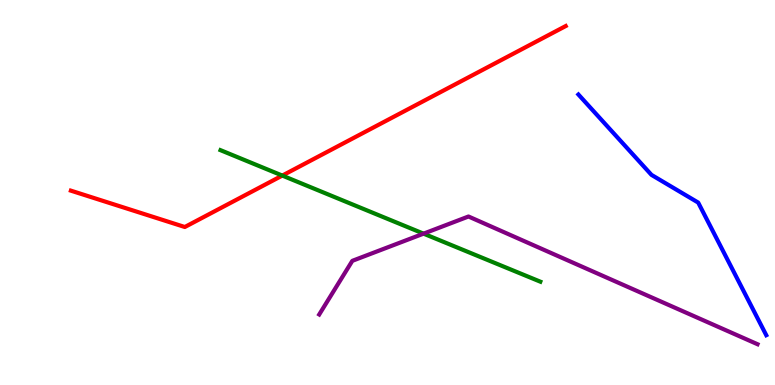[{'lines': ['blue', 'red'], 'intersections': []}, {'lines': ['green', 'red'], 'intersections': [{'x': 3.64, 'y': 5.44}]}, {'lines': ['purple', 'red'], 'intersections': []}, {'lines': ['blue', 'green'], 'intersections': []}, {'lines': ['blue', 'purple'], 'intersections': []}, {'lines': ['green', 'purple'], 'intersections': [{'x': 5.47, 'y': 3.93}]}]